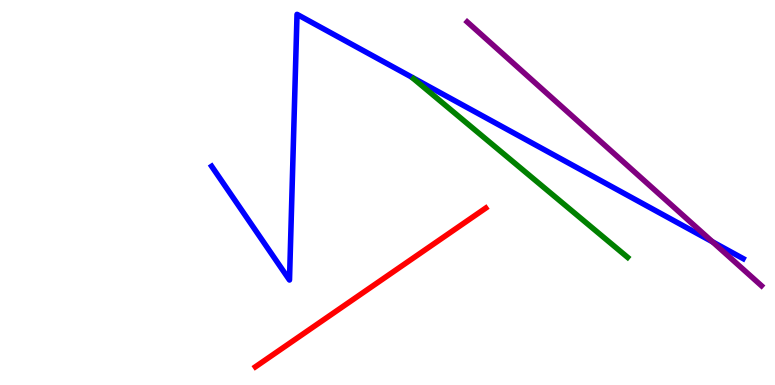[{'lines': ['blue', 'red'], 'intersections': []}, {'lines': ['green', 'red'], 'intersections': []}, {'lines': ['purple', 'red'], 'intersections': []}, {'lines': ['blue', 'green'], 'intersections': []}, {'lines': ['blue', 'purple'], 'intersections': [{'x': 9.19, 'y': 3.72}]}, {'lines': ['green', 'purple'], 'intersections': []}]